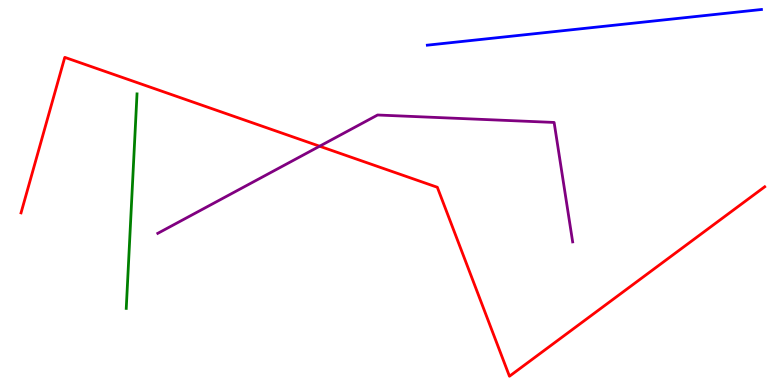[{'lines': ['blue', 'red'], 'intersections': []}, {'lines': ['green', 'red'], 'intersections': []}, {'lines': ['purple', 'red'], 'intersections': [{'x': 4.12, 'y': 6.2}]}, {'lines': ['blue', 'green'], 'intersections': []}, {'lines': ['blue', 'purple'], 'intersections': []}, {'lines': ['green', 'purple'], 'intersections': []}]